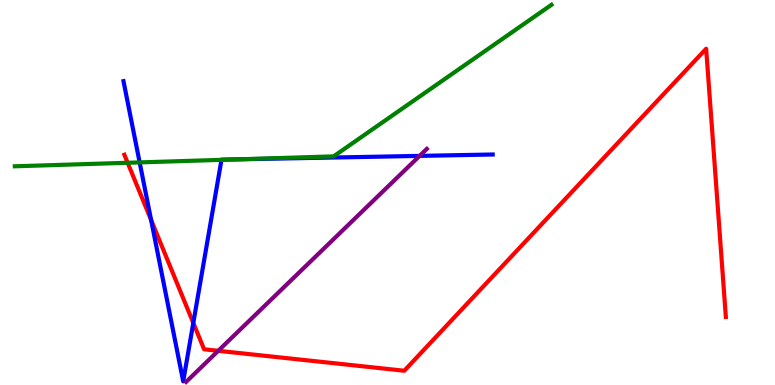[{'lines': ['blue', 'red'], 'intersections': [{'x': 1.95, 'y': 4.29}, {'x': 2.49, 'y': 1.61}]}, {'lines': ['green', 'red'], 'intersections': [{'x': 1.65, 'y': 5.77}]}, {'lines': ['purple', 'red'], 'intersections': [{'x': 2.82, 'y': 0.888}]}, {'lines': ['blue', 'green'], 'intersections': [{'x': 1.8, 'y': 5.78}, {'x': 2.86, 'y': 5.85}, {'x': 3.06, 'y': 5.86}]}, {'lines': ['blue', 'purple'], 'intersections': [{'x': 5.41, 'y': 5.95}]}, {'lines': ['green', 'purple'], 'intersections': []}]